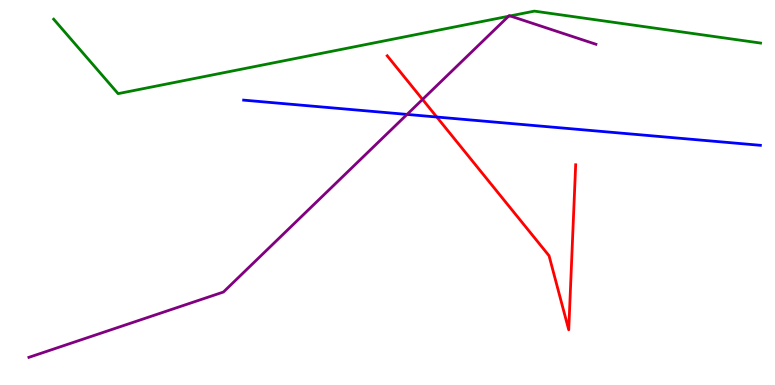[{'lines': ['blue', 'red'], 'intersections': [{'x': 5.64, 'y': 6.96}]}, {'lines': ['green', 'red'], 'intersections': []}, {'lines': ['purple', 'red'], 'intersections': [{'x': 5.45, 'y': 7.42}]}, {'lines': ['blue', 'green'], 'intersections': []}, {'lines': ['blue', 'purple'], 'intersections': [{'x': 5.25, 'y': 7.03}]}, {'lines': ['green', 'purple'], 'intersections': [{'x': 6.56, 'y': 9.58}, {'x': 6.58, 'y': 9.59}]}]